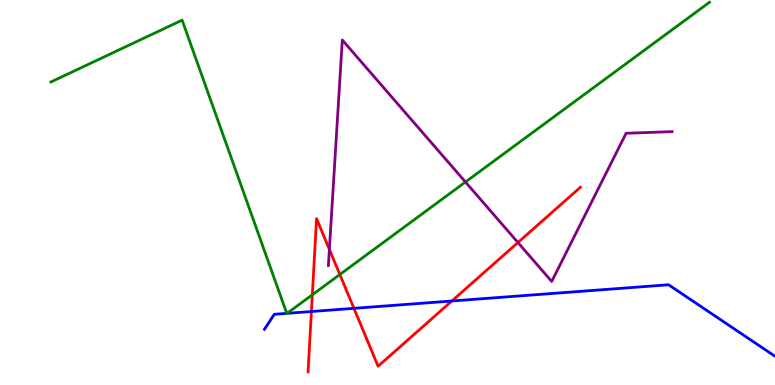[{'lines': ['blue', 'red'], 'intersections': [{'x': 4.02, 'y': 1.91}, {'x': 4.57, 'y': 1.99}, {'x': 5.83, 'y': 2.18}]}, {'lines': ['green', 'red'], 'intersections': [{'x': 4.03, 'y': 2.34}, {'x': 4.39, 'y': 2.87}]}, {'lines': ['purple', 'red'], 'intersections': [{'x': 4.25, 'y': 3.52}, {'x': 6.68, 'y': 3.7}]}, {'lines': ['blue', 'green'], 'intersections': [{'x': 3.7, 'y': 1.86}, {'x': 3.71, 'y': 1.86}]}, {'lines': ['blue', 'purple'], 'intersections': []}, {'lines': ['green', 'purple'], 'intersections': [{'x': 6.01, 'y': 5.27}]}]